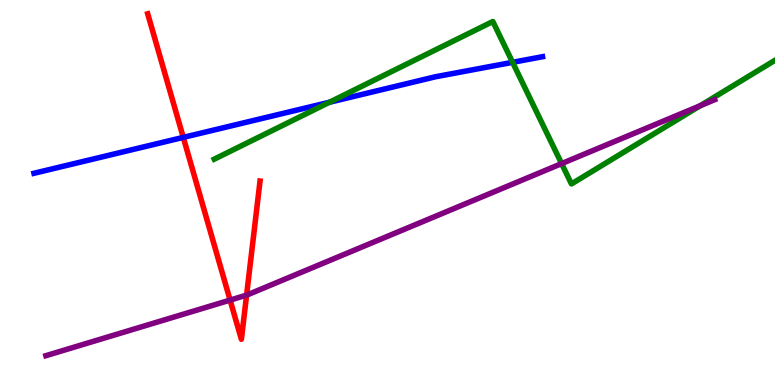[{'lines': ['blue', 'red'], 'intersections': [{'x': 2.36, 'y': 6.43}]}, {'lines': ['green', 'red'], 'intersections': []}, {'lines': ['purple', 'red'], 'intersections': [{'x': 2.97, 'y': 2.21}, {'x': 3.18, 'y': 2.33}]}, {'lines': ['blue', 'green'], 'intersections': [{'x': 4.25, 'y': 7.34}, {'x': 6.61, 'y': 8.38}]}, {'lines': ['blue', 'purple'], 'intersections': []}, {'lines': ['green', 'purple'], 'intersections': [{'x': 7.25, 'y': 5.75}, {'x': 9.03, 'y': 7.25}]}]